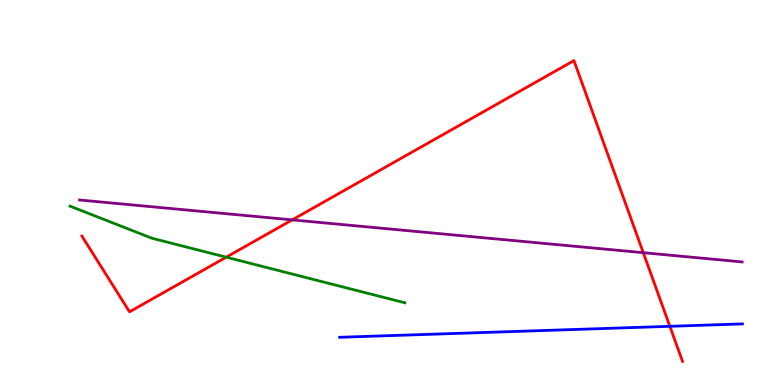[{'lines': ['blue', 'red'], 'intersections': [{'x': 8.64, 'y': 1.52}]}, {'lines': ['green', 'red'], 'intersections': [{'x': 2.92, 'y': 3.32}]}, {'lines': ['purple', 'red'], 'intersections': [{'x': 3.77, 'y': 4.29}, {'x': 8.3, 'y': 3.44}]}, {'lines': ['blue', 'green'], 'intersections': []}, {'lines': ['blue', 'purple'], 'intersections': []}, {'lines': ['green', 'purple'], 'intersections': []}]